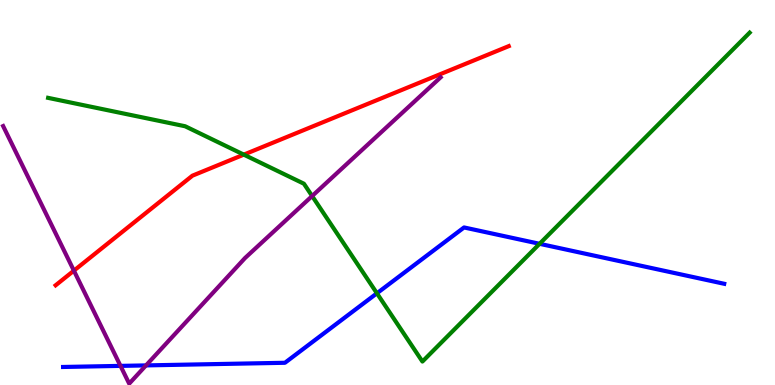[{'lines': ['blue', 'red'], 'intersections': []}, {'lines': ['green', 'red'], 'intersections': [{'x': 3.15, 'y': 5.98}]}, {'lines': ['purple', 'red'], 'intersections': [{'x': 0.953, 'y': 2.97}]}, {'lines': ['blue', 'green'], 'intersections': [{'x': 4.86, 'y': 2.38}, {'x': 6.96, 'y': 3.67}]}, {'lines': ['blue', 'purple'], 'intersections': [{'x': 1.55, 'y': 0.496}, {'x': 1.88, 'y': 0.509}]}, {'lines': ['green', 'purple'], 'intersections': [{'x': 4.03, 'y': 4.91}]}]